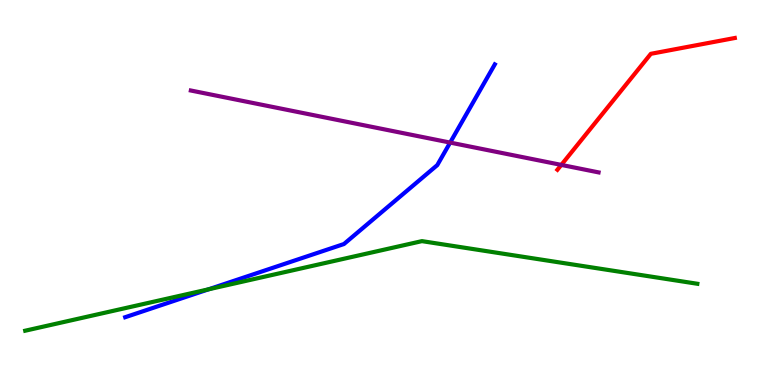[{'lines': ['blue', 'red'], 'intersections': []}, {'lines': ['green', 'red'], 'intersections': []}, {'lines': ['purple', 'red'], 'intersections': [{'x': 7.24, 'y': 5.72}]}, {'lines': ['blue', 'green'], 'intersections': [{'x': 2.69, 'y': 2.49}]}, {'lines': ['blue', 'purple'], 'intersections': [{'x': 5.81, 'y': 6.3}]}, {'lines': ['green', 'purple'], 'intersections': []}]